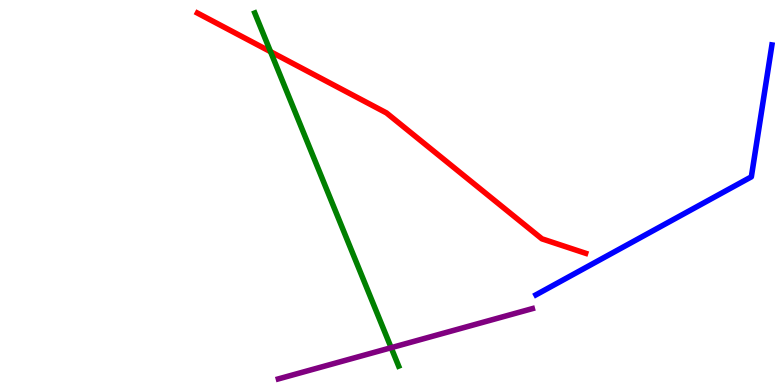[{'lines': ['blue', 'red'], 'intersections': []}, {'lines': ['green', 'red'], 'intersections': [{'x': 3.49, 'y': 8.66}]}, {'lines': ['purple', 'red'], 'intersections': []}, {'lines': ['blue', 'green'], 'intersections': []}, {'lines': ['blue', 'purple'], 'intersections': []}, {'lines': ['green', 'purple'], 'intersections': [{'x': 5.05, 'y': 0.969}]}]